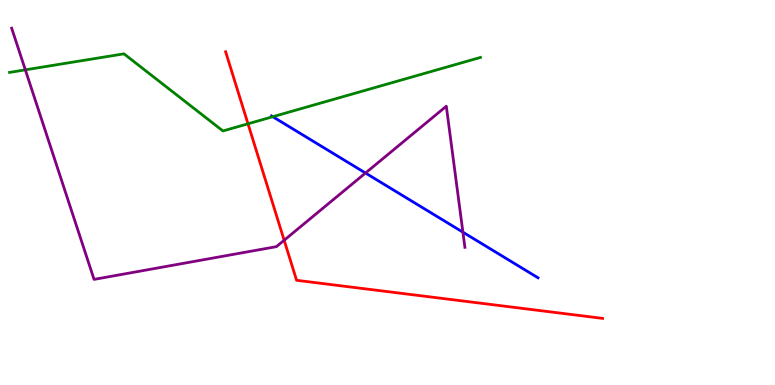[{'lines': ['blue', 'red'], 'intersections': []}, {'lines': ['green', 'red'], 'intersections': [{'x': 3.2, 'y': 6.78}]}, {'lines': ['purple', 'red'], 'intersections': [{'x': 3.67, 'y': 3.76}]}, {'lines': ['blue', 'green'], 'intersections': [{'x': 3.52, 'y': 6.97}]}, {'lines': ['blue', 'purple'], 'intersections': [{'x': 4.72, 'y': 5.51}, {'x': 5.97, 'y': 3.97}]}, {'lines': ['green', 'purple'], 'intersections': [{'x': 0.327, 'y': 8.19}]}]